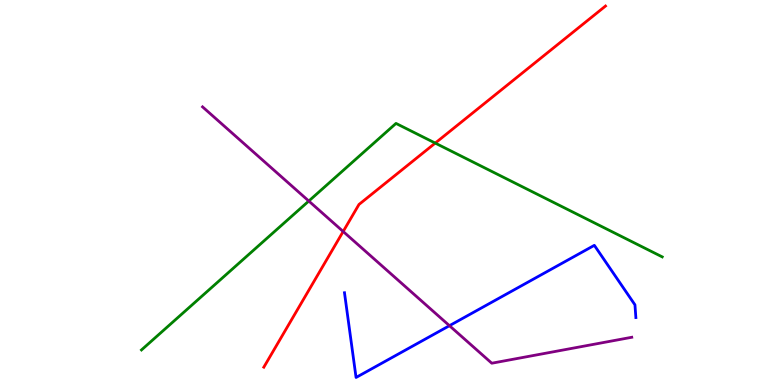[{'lines': ['blue', 'red'], 'intersections': []}, {'lines': ['green', 'red'], 'intersections': [{'x': 5.62, 'y': 6.28}]}, {'lines': ['purple', 'red'], 'intersections': [{'x': 4.43, 'y': 3.99}]}, {'lines': ['blue', 'green'], 'intersections': []}, {'lines': ['blue', 'purple'], 'intersections': [{'x': 5.8, 'y': 1.54}]}, {'lines': ['green', 'purple'], 'intersections': [{'x': 3.98, 'y': 4.78}]}]